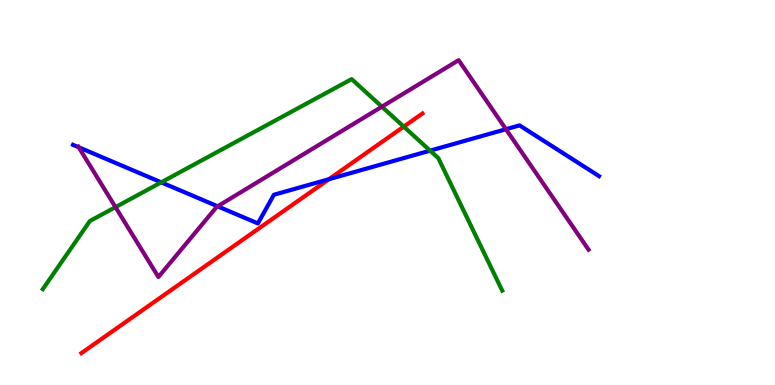[{'lines': ['blue', 'red'], 'intersections': [{'x': 4.24, 'y': 5.34}]}, {'lines': ['green', 'red'], 'intersections': [{'x': 5.21, 'y': 6.71}]}, {'lines': ['purple', 'red'], 'intersections': []}, {'lines': ['blue', 'green'], 'intersections': [{'x': 2.08, 'y': 5.26}, {'x': 5.55, 'y': 6.09}]}, {'lines': ['blue', 'purple'], 'intersections': [{'x': 1.02, 'y': 6.17}, {'x': 2.81, 'y': 4.64}, {'x': 6.53, 'y': 6.64}]}, {'lines': ['green', 'purple'], 'intersections': [{'x': 1.49, 'y': 4.62}, {'x': 4.93, 'y': 7.23}]}]